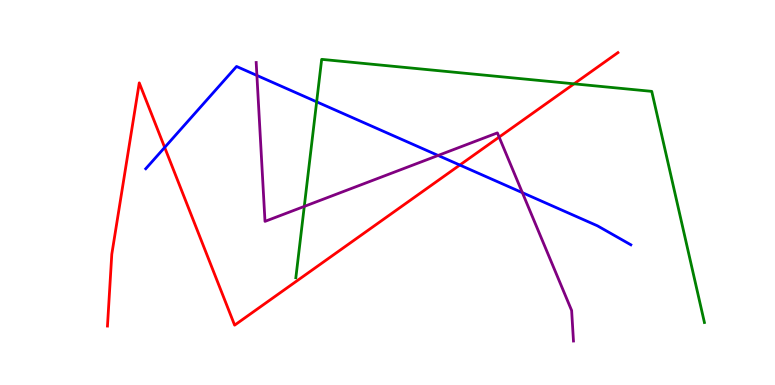[{'lines': ['blue', 'red'], 'intersections': [{'x': 2.12, 'y': 6.17}, {'x': 5.93, 'y': 5.71}]}, {'lines': ['green', 'red'], 'intersections': [{'x': 7.41, 'y': 7.82}]}, {'lines': ['purple', 'red'], 'intersections': [{'x': 6.44, 'y': 6.44}]}, {'lines': ['blue', 'green'], 'intersections': [{'x': 4.09, 'y': 7.36}]}, {'lines': ['blue', 'purple'], 'intersections': [{'x': 3.31, 'y': 8.04}, {'x': 5.65, 'y': 5.96}, {'x': 6.74, 'y': 5.0}]}, {'lines': ['green', 'purple'], 'intersections': [{'x': 3.93, 'y': 4.64}]}]